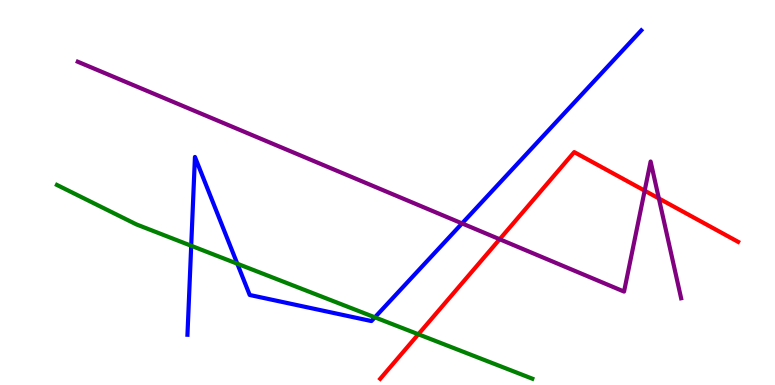[{'lines': ['blue', 'red'], 'intersections': []}, {'lines': ['green', 'red'], 'intersections': [{'x': 5.4, 'y': 1.32}]}, {'lines': ['purple', 'red'], 'intersections': [{'x': 6.45, 'y': 3.79}, {'x': 8.32, 'y': 5.05}, {'x': 8.5, 'y': 4.85}]}, {'lines': ['blue', 'green'], 'intersections': [{'x': 2.47, 'y': 3.62}, {'x': 3.06, 'y': 3.15}, {'x': 4.84, 'y': 1.76}]}, {'lines': ['blue', 'purple'], 'intersections': [{'x': 5.96, 'y': 4.2}]}, {'lines': ['green', 'purple'], 'intersections': []}]